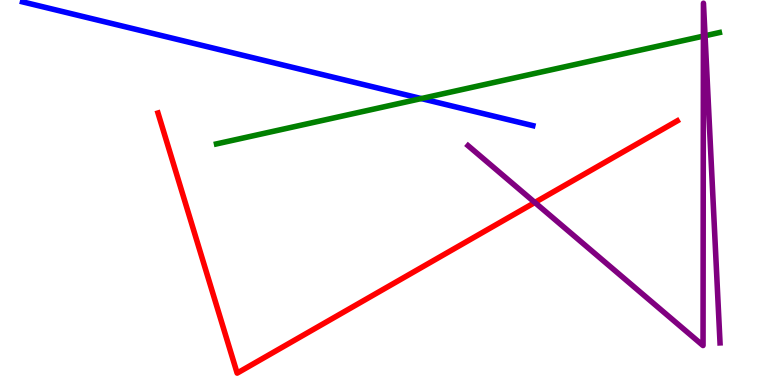[{'lines': ['blue', 'red'], 'intersections': []}, {'lines': ['green', 'red'], 'intersections': []}, {'lines': ['purple', 'red'], 'intersections': [{'x': 6.9, 'y': 4.74}]}, {'lines': ['blue', 'green'], 'intersections': [{'x': 5.44, 'y': 7.44}]}, {'lines': ['blue', 'purple'], 'intersections': []}, {'lines': ['green', 'purple'], 'intersections': [{'x': 9.08, 'y': 9.06}, {'x': 9.1, 'y': 9.07}]}]